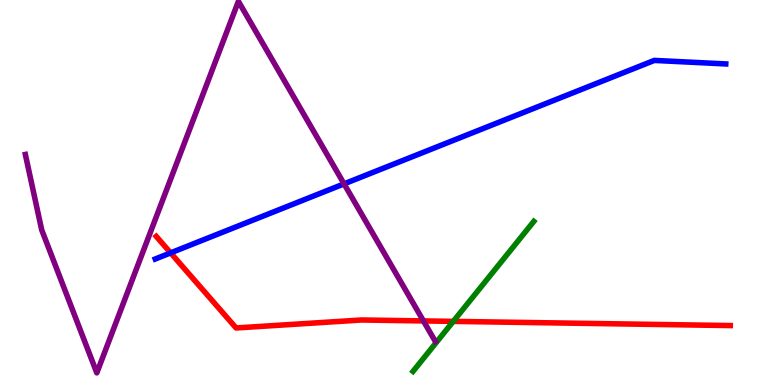[{'lines': ['blue', 'red'], 'intersections': [{'x': 2.2, 'y': 3.43}]}, {'lines': ['green', 'red'], 'intersections': [{'x': 5.85, 'y': 1.65}]}, {'lines': ['purple', 'red'], 'intersections': [{'x': 5.46, 'y': 1.66}]}, {'lines': ['blue', 'green'], 'intersections': []}, {'lines': ['blue', 'purple'], 'intersections': [{'x': 4.44, 'y': 5.22}]}, {'lines': ['green', 'purple'], 'intersections': []}]